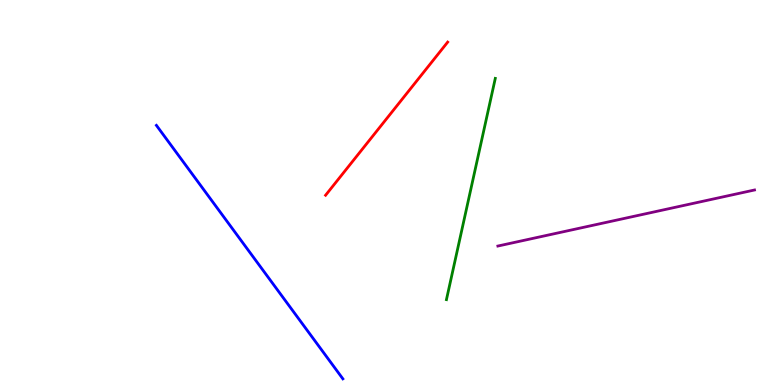[{'lines': ['blue', 'red'], 'intersections': []}, {'lines': ['green', 'red'], 'intersections': []}, {'lines': ['purple', 'red'], 'intersections': []}, {'lines': ['blue', 'green'], 'intersections': []}, {'lines': ['blue', 'purple'], 'intersections': []}, {'lines': ['green', 'purple'], 'intersections': []}]